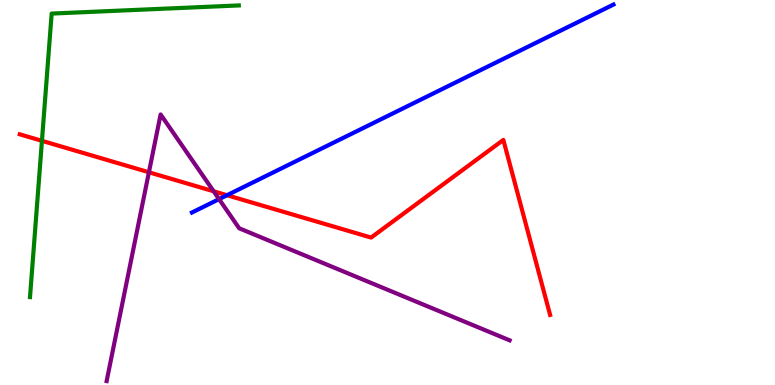[{'lines': ['blue', 'red'], 'intersections': [{'x': 2.93, 'y': 4.93}]}, {'lines': ['green', 'red'], 'intersections': [{'x': 0.541, 'y': 6.34}]}, {'lines': ['purple', 'red'], 'intersections': [{'x': 1.92, 'y': 5.53}, {'x': 2.76, 'y': 5.03}]}, {'lines': ['blue', 'green'], 'intersections': []}, {'lines': ['blue', 'purple'], 'intersections': [{'x': 2.83, 'y': 4.83}]}, {'lines': ['green', 'purple'], 'intersections': []}]